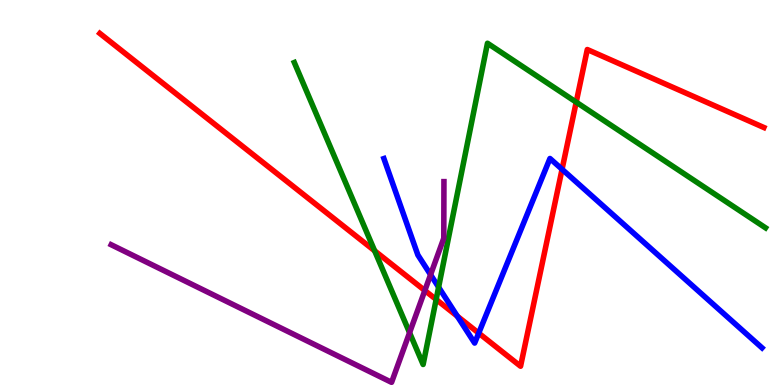[{'lines': ['blue', 'red'], 'intersections': [{'x': 5.9, 'y': 1.79}, {'x': 6.18, 'y': 1.35}, {'x': 7.25, 'y': 5.6}]}, {'lines': ['green', 'red'], 'intersections': [{'x': 4.83, 'y': 3.49}, {'x': 5.63, 'y': 2.22}, {'x': 7.43, 'y': 7.35}]}, {'lines': ['purple', 'red'], 'intersections': [{'x': 5.48, 'y': 2.45}]}, {'lines': ['blue', 'green'], 'intersections': [{'x': 5.66, 'y': 2.54}]}, {'lines': ['blue', 'purple'], 'intersections': [{'x': 5.56, 'y': 2.86}]}, {'lines': ['green', 'purple'], 'intersections': [{'x': 5.28, 'y': 1.36}]}]